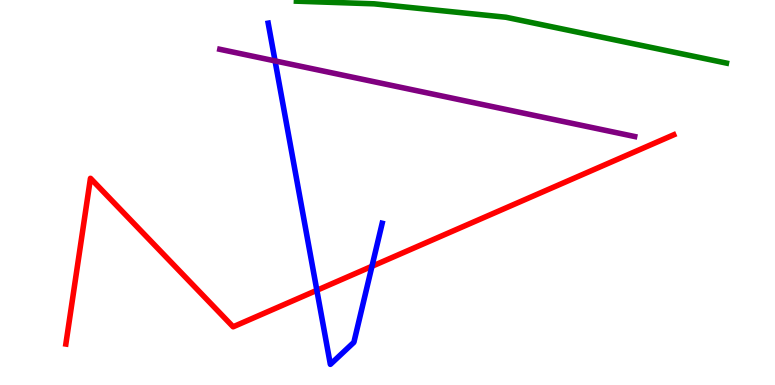[{'lines': ['blue', 'red'], 'intersections': [{'x': 4.09, 'y': 2.46}, {'x': 4.8, 'y': 3.08}]}, {'lines': ['green', 'red'], 'intersections': []}, {'lines': ['purple', 'red'], 'intersections': []}, {'lines': ['blue', 'green'], 'intersections': []}, {'lines': ['blue', 'purple'], 'intersections': [{'x': 3.55, 'y': 8.42}]}, {'lines': ['green', 'purple'], 'intersections': []}]